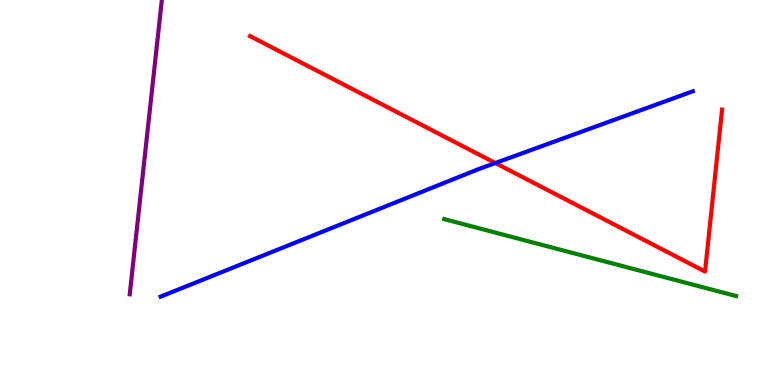[{'lines': ['blue', 'red'], 'intersections': [{'x': 6.39, 'y': 5.77}]}, {'lines': ['green', 'red'], 'intersections': []}, {'lines': ['purple', 'red'], 'intersections': []}, {'lines': ['blue', 'green'], 'intersections': []}, {'lines': ['blue', 'purple'], 'intersections': []}, {'lines': ['green', 'purple'], 'intersections': []}]